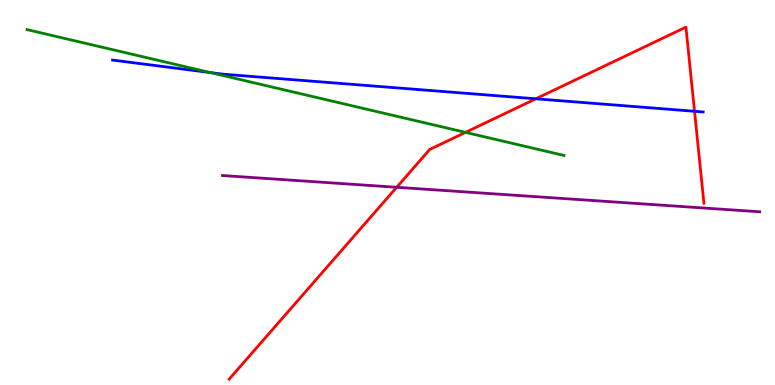[{'lines': ['blue', 'red'], 'intersections': [{'x': 6.91, 'y': 7.43}, {'x': 8.96, 'y': 7.11}]}, {'lines': ['green', 'red'], 'intersections': [{'x': 6.01, 'y': 6.56}]}, {'lines': ['purple', 'red'], 'intersections': [{'x': 5.12, 'y': 5.14}]}, {'lines': ['blue', 'green'], 'intersections': [{'x': 2.71, 'y': 8.11}]}, {'lines': ['blue', 'purple'], 'intersections': []}, {'lines': ['green', 'purple'], 'intersections': []}]